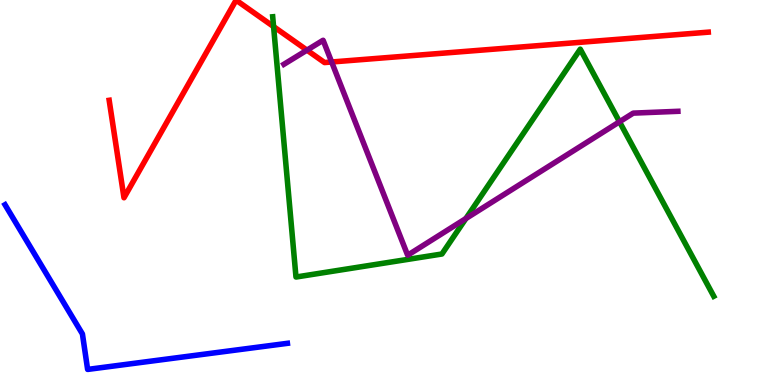[{'lines': ['blue', 'red'], 'intersections': []}, {'lines': ['green', 'red'], 'intersections': [{'x': 3.53, 'y': 9.31}]}, {'lines': ['purple', 'red'], 'intersections': [{'x': 3.96, 'y': 8.7}, {'x': 4.28, 'y': 8.39}]}, {'lines': ['blue', 'green'], 'intersections': []}, {'lines': ['blue', 'purple'], 'intersections': []}, {'lines': ['green', 'purple'], 'intersections': [{'x': 6.01, 'y': 4.32}, {'x': 7.99, 'y': 6.84}]}]